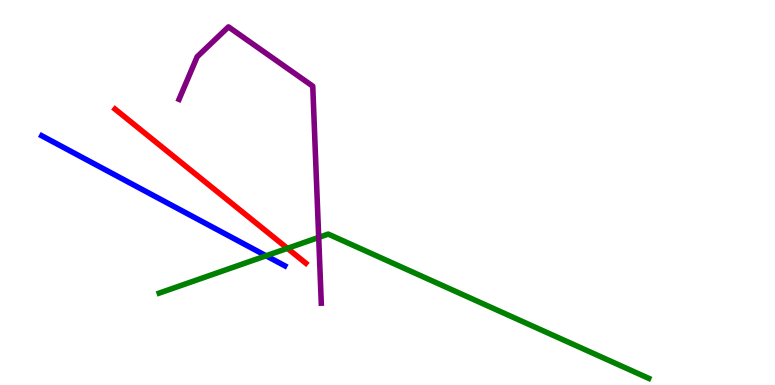[{'lines': ['blue', 'red'], 'intersections': []}, {'lines': ['green', 'red'], 'intersections': [{'x': 3.71, 'y': 3.55}]}, {'lines': ['purple', 'red'], 'intersections': []}, {'lines': ['blue', 'green'], 'intersections': [{'x': 3.43, 'y': 3.36}]}, {'lines': ['blue', 'purple'], 'intersections': []}, {'lines': ['green', 'purple'], 'intersections': [{'x': 4.11, 'y': 3.83}]}]